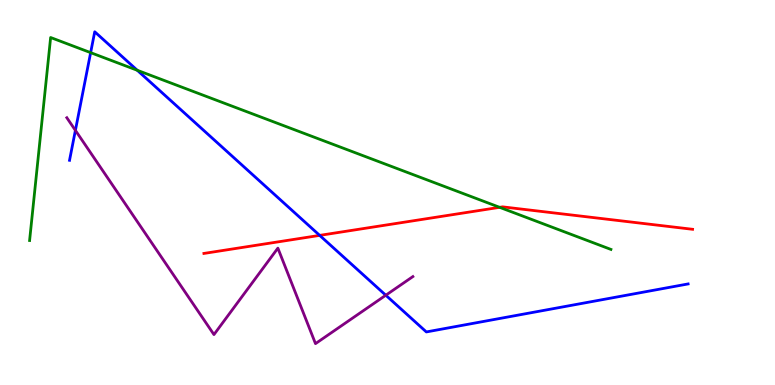[{'lines': ['blue', 'red'], 'intersections': [{'x': 4.12, 'y': 3.89}]}, {'lines': ['green', 'red'], 'intersections': [{'x': 6.45, 'y': 4.61}]}, {'lines': ['purple', 'red'], 'intersections': []}, {'lines': ['blue', 'green'], 'intersections': [{'x': 1.17, 'y': 8.63}, {'x': 1.77, 'y': 8.17}]}, {'lines': ['blue', 'purple'], 'intersections': [{'x': 0.973, 'y': 6.61}, {'x': 4.98, 'y': 2.33}]}, {'lines': ['green', 'purple'], 'intersections': []}]